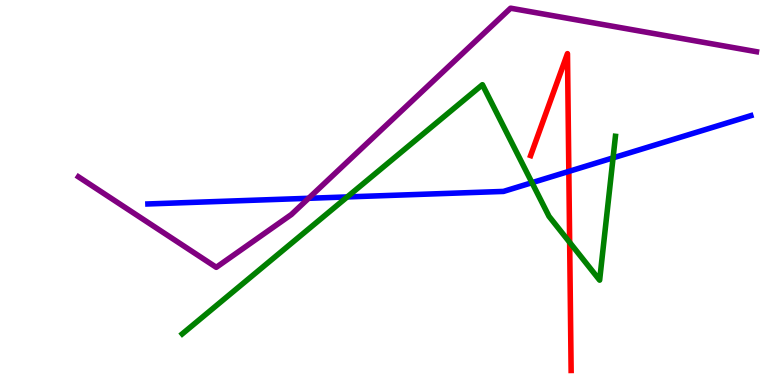[{'lines': ['blue', 'red'], 'intersections': [{'x': 7.34, 'y': 5.55}]}, {'lines': ['green', 'red'], 'intersections': [{'x': 7.35, 'y': 3.71}]}, {'lines': ['purple', 'red'], 'intersections': []}, {'lines': ['blue', 'green'], 'intersections': [{'x': 4.48, 'y': 4.88}, {'x': 6.86, 'y': 5.26}, {'x': 7.91, 'y': 5.9}]}, {'lines': ['blue', 'purple'], 'intersections': [{'x': 3.98, 'y': 4.85}]}, {'lines': ['green', 'purple'], 'intersections': []}]